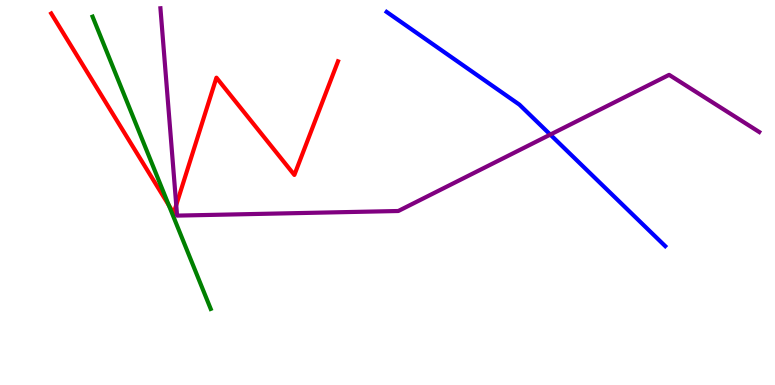[{'lines': ['blue', 'red'], 'intersections': []}, {'lines': ['green', 'red'], 'intersections': [{'x': 2.18, 'y': 4.67}]}, {'lines': ['purple', 'red'], 'intersections': [{'x': 2.27, 'y': 4.68}]}, {'lines': ['blue', 'green'], 'intersections': []}, {'lines': ['blue', 'purple'], 'intersections': [{'x': 7.1, 'y': 6.5}]}, {'lines': ['green', 'purple'], 'intersections': []}]